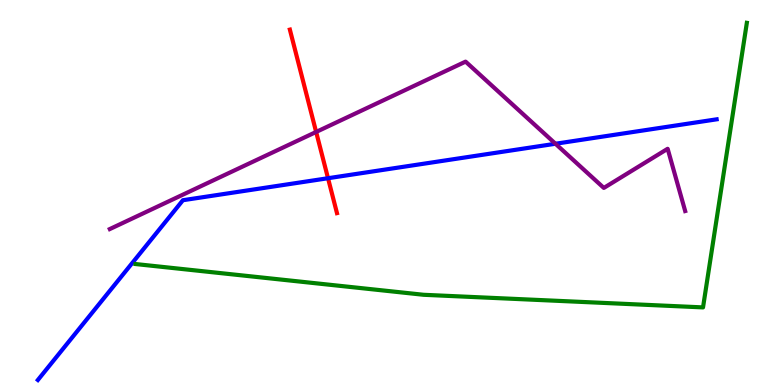[{'lines': ['blue', 'red'], 'intersections': [{'x': 4.23, 'y': 5.37}]}, {'lines': ['green', 'red'], 'intersections': []}, {'lines': ['purple', 'red'], 'intersections': [{'x': 4.08, 'y': 6.57}]}, {'lines': ['blue', 'green'], 'intersections': []}, {'lines': ['blue', 'purple'], 'intersections': [{'x': 7.17, 'y': 6.27}]}, {'lines': ['green', 'purple'], 'intersections': []}]